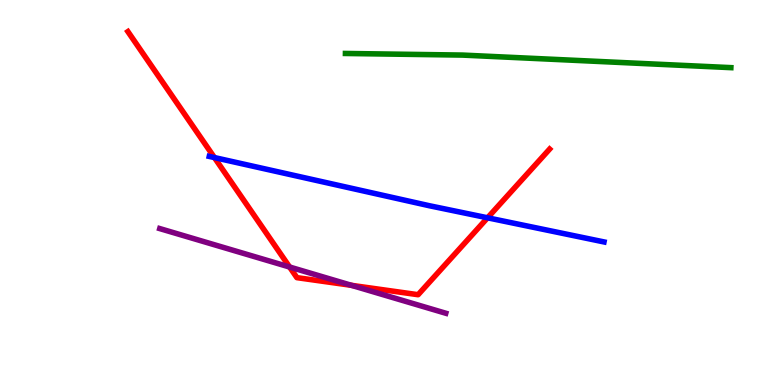[{'lines': ['blue', 'red'], 'intersections': [{'x': 2.77, 'y': 5.91}, {'x': 6.29, 'y': 4.34}]}, {'lines': ['green', 'red'], 'intersections': []}, {'lines': ['purple', 'red'], 'intersections': [{'x': 3.74, 'y': 3.06}, {'x': 4.54, 'y': 2.59}]}, {'lines': ['blue', 'green'], 'intersections': []}, {'lines': ['blue', 'purple'], 'intersections': []}, {'lines': ['green', 'purple'], 'intersections': []}]